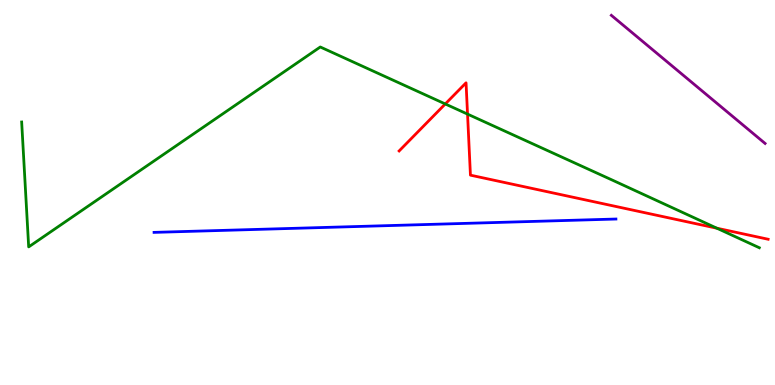[{'lines': ['blue', 'red'], 'intersections': []}, {'lines': ['green', 'red'], 'intersections': [{'x': 5.75, 'y': 7.3}, {'x': 6.03, 'y': 7.04}, {'x': 9.25, 'y': 4.07}]}, {'lines': ['purple', 'red'], 'intersections': []}, {'lines': ['blue', 'green'], 'intersections': []}, {'lines': ['blue', 'purple'], 'intersections': []}, {'lines': ['green', 'purple'], 'intersections': []}]